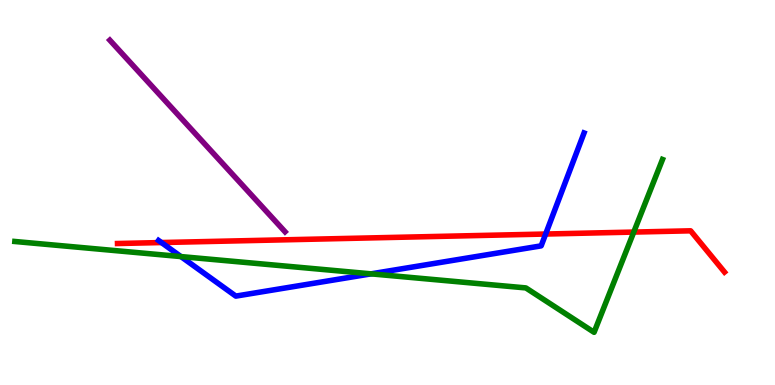[{'lines': ['blue', 'red'], 'intersections': [{'x': 2.08, 'y': 3.7}, {'x': 7.04, 'y': 3.92}]}, {'lines': ['green', 'red'], 'intersections': [{'x': 8.18, 'y': 3.97}]}, {'lines': ['purple', 'red'], 'intersections': []}, {'lines': ['blue', 'green'], 'intersections': [{'x': 2.33, 'y': 3.34}, {'x': 4.79, 'y': 2.89}]}, {'lines': ['blue', 'purple'], 'intersections': []}, {'lines': ['green', 'purple'], 'intersections': []}]